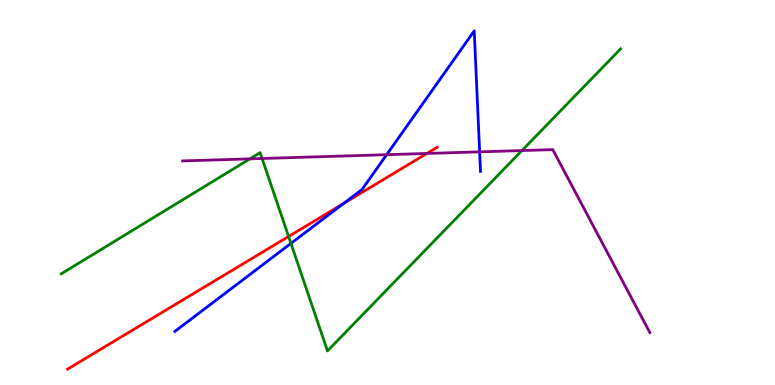[{'lines': ['blue', 'red'], 'intersections': [{'x': 4.43, 'y': 4.72}]}, {'lines': ['green', 'red'], 'intersections': [{'x': 3.72, 'y': 3.86}]}, {'lines': ['purple', 'red'], 'intersections': [{'x': 5.51, 'y': 6.01}]}, {'lines': ['blue', 'green'], 'intersections': [{'x': 3.75, 'y': 3.68}]}, {'lines': ['blue', 'purple'], 'intersections': [{'x': 4.99, 'y': 5.98}, {'x': 6.19, 'y': 6.06}]}, {'lines': ['green', 'purple'], 'intersections': [{'x': 3.22, 'y': 5.87}, {'x': 3.38, 'y': 5.88}, {'x': 6.73, 'y': 6.09}]}]